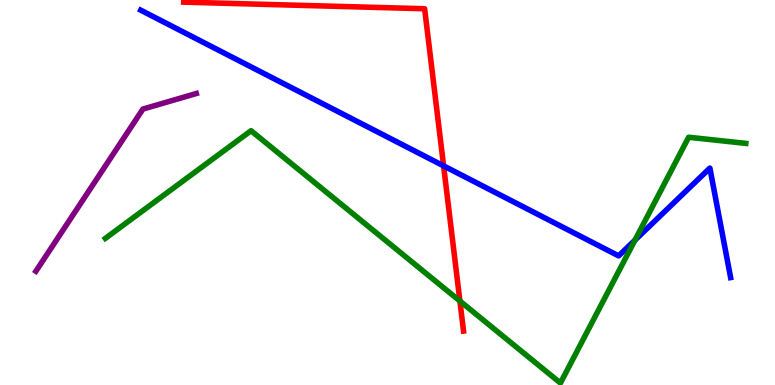[{'lines': ['blue', 'red'], 'intersections': [{'x': 5.72, 'y': 5.69}]}, {'lines': ['green', 'red'], 'intersections': [{'x': 5.93, 'y': 2.18}]}, {'lines': ['purple', 'red'], 'intersections': []}, {'lines': ['blue', 'green'], 'intersections': [{'x': 8.19, 'y': 3.76}]}, {'lines': ['blue', 'purple'], 'intersections': []}, {'lines': ['green', 'purple'], 'intersections': []}]